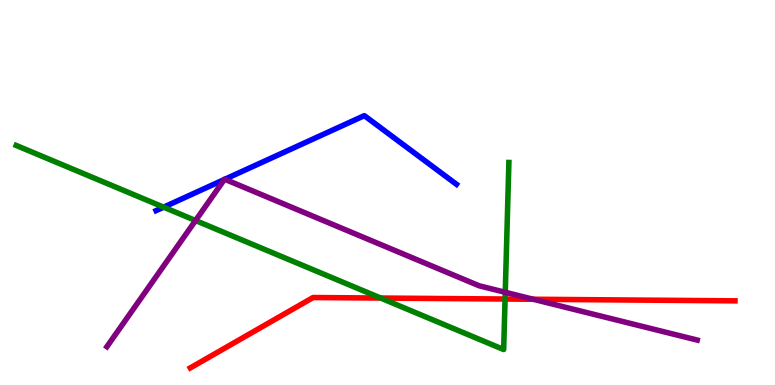[{'lines': ['blue', 'red'], 'intersections': []}, {'lines': ['green', 'red'], 'intersections': [{'x': 4.91, 'y': 2.26}, {'x': 6.52, 'y': 2.23}]}, {'lines': ['purple', 'red'], 'intersections': [{'x': 6.88, 'y': 2.23}]}, {'lines': ['blue', 'green'], 'intersections': [{'x': 2.11, 'y': 4.62}]}, {'lines': ['blue', 'purple'], 'intersections': [{'x': 2.9, 'y': 5.34}, {'x': 2.9, 'y': 5.34}]}, {'lines': ['green', 'purple'], 'intersections': [{'x': 2.52, 'y': 4.27}, {'x': 6.52, 'y': 2.41}]}]